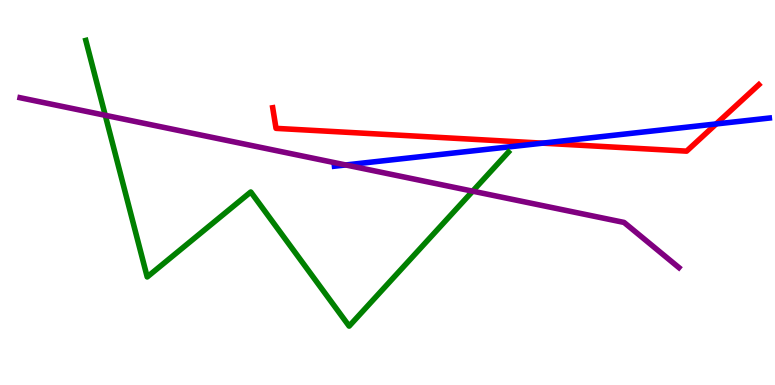[{'lines': ['blue', 'red'], 'intersections': [{'x': 7.0, 'y': 6.28}, {'x': 9.24, 'y': 6.78}]}, {'lines': ['green', 'red'], 'intersections': []}, {'lines': ['purple', 'red'], 'intersections': []}, {'lines': ['blue', 'green'], 'intersections': []}, {'lines': ['blue', 'purple'], 'intersections': [{'x': 4.46, 'y': 5.72}]}, {'lines': ['green', 'purple'], 'intersections': [{'x': 1.36, 'y': 7.01}, {'x': 6.1, 'y': 5.03}]}]